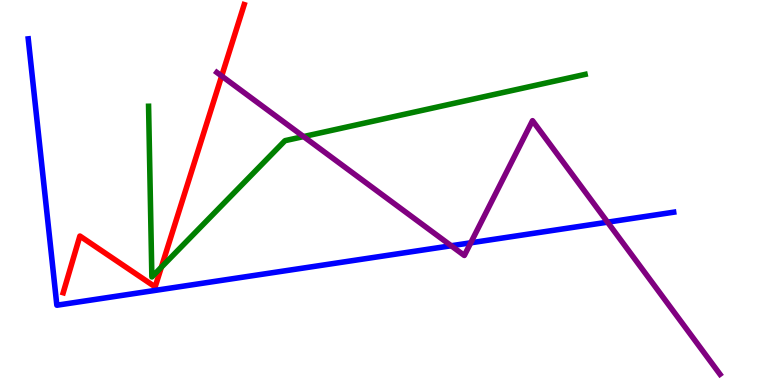[{'lines': ['blue', 'red'], 'intersections': []}, {'lines': ['green', 'red'], 'intersections': [{'x': 2.08, 'y': 3.06}]}, {'lines': ['purple', 'red'], 'intersections': [{'x': 2.86, 'y': 8.03}]}, {'lines': ['blue', 'green'], 'intersections': []}, {'lines': ['blue', 'purple'], 'intersections': [{'x': 5.82, 'y': 3.62}, {'x': 6.07, 'y': 3.69}, {'x': 7.84, 'y': 4.23}]}, {'lines': ['green', 'purple'], 'intersections': [{'x': 3.92, 'y': 6.45}]}]